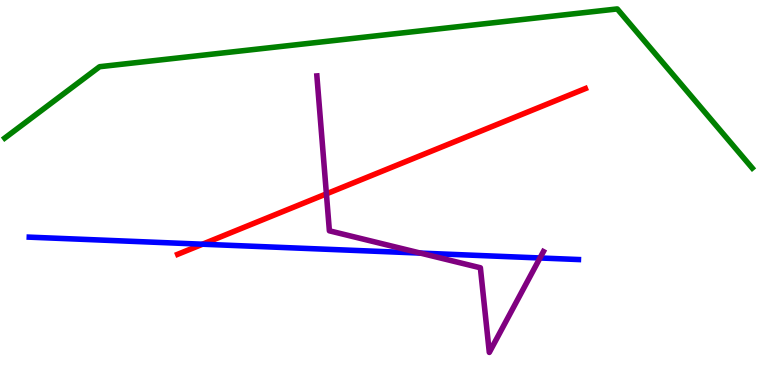[{'lines': ['blue', 'red'], 'intersections': [{'x': 2.61, 'y': 3.66}]}, {'lines': ['green', 'red'], 'intersections': []}, {'lines': ['purple', 'red'], 'intersections': [{'x': 4.21, 'y': 4.96}]}, {'lines': ['blue', 'green'], 'intersections': []}, {'lines': ['blue', 'purple'], 'intersections': [{'x': 5.42, 'y': 3.43}, {'x': 6.97, 'y': 3.3}]}, {'lines': ['green', 'purple'], 'intersections': []}]